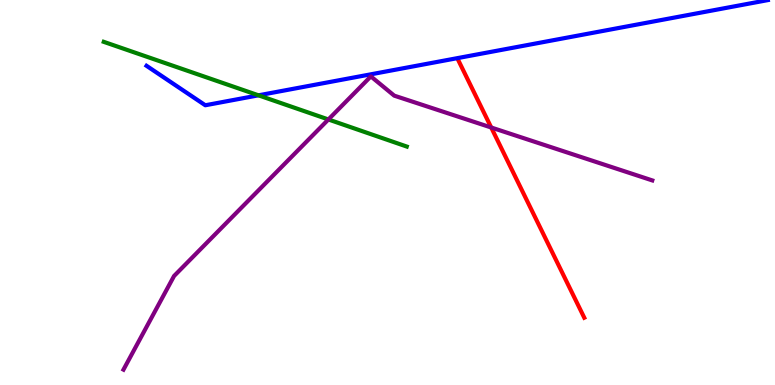[{'lines': ['blue', 'red'], 'intersections': []}, {'lines': ['green', 'red'], 'intersections': []}, {'lines': ['purple', 'red'], 'intersections': [{'x': 6.34, 'y': 6.69}]}, {'lines': ['blue', 'green'], 'intersections': [{'x': 3.34, 'y': 7.52}]}, {'lines': ['blue', 'purple'], 'intersections': []}, {'lines': ['green', 'purple'], 'intersections': [{'x': 4.24, 'y': 6.9}]}]